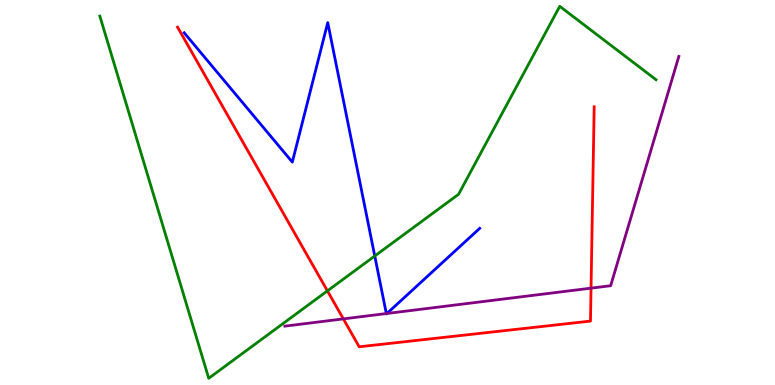[{'lines': ['blue', 'red'], 'intersections': []}, {'lines': ['green', 'red'], 'intersections': [{'x': 4.22, 'y': 2.44}]}, {'lines': ['purple', 'red'], 'intersections': [{'x': 4.43, 'y': 1.72}, {'x': 7.63, 'y': 2.52}]}, {'lines': ['blue', 'green'], 'intersections': [{'x': 4.84, 'y': 3.35}]}, {'lines': ['blue', 'purple'], 'intersections': [{'x': 4.99, 'y': 1.86}, {'x': 4.99, 'y': 1.86}]}, {'lines': ['green', 'purple'], 'intersections': []}]